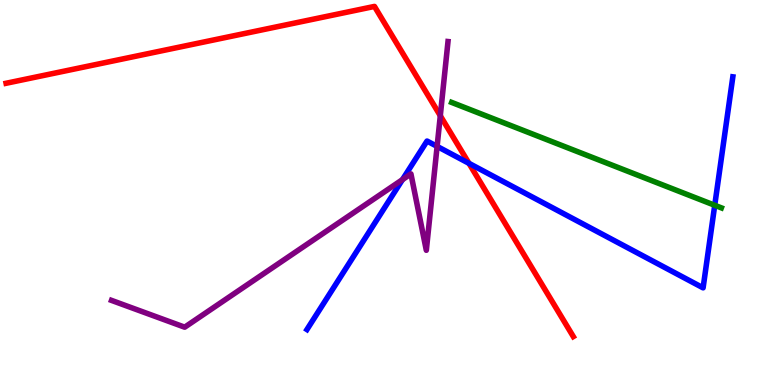[{'lines': ['blue', 'red'], 'intersections': [{'x': 6.05, 'y': 5.76}]}, {'lines': ['green', 'red'], 'intersections': []}, {'lines': ['purple', 'red'], 'intersections': [{'x': 5.68, 'y': 6.99}]}, {'lines': ['blue', 'green'], 'intersections': [{'x': 9.22, 'y': 4.67}]}, {'lines': ['blue', 'purple'], 'intersections': [{'x': 5.19, 'y': 5.33}, {'x': 5.64, 'y': 6.2}]}, {'lines': ['green', 'purple'], 'intersections': []}]